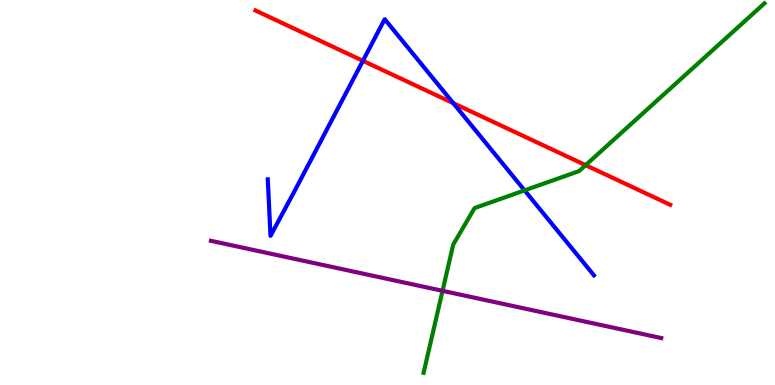[{'lines': ['blue', 'red'], 'intersections': [{'x': 4.68, 'y': 8.42}, {'x': 5.85, 'y': 7.32}]}, {'lines': ['green', 'red'], 'intersections': [{'x': 7.56, 'y': 5.71}]}, {'lines': ['purple', 'red'], 'intersections': []}, {'lines': ['blue', 'green'], 'intersections': [{'x': 6.77, 'y': 5.05}]}, {'lines': ['blue', 'purple'], 'intersections': []}, {'lines': ['green', 'purple'], 'intersections': [{'x': 5.71, 'y': 2.45}]}]